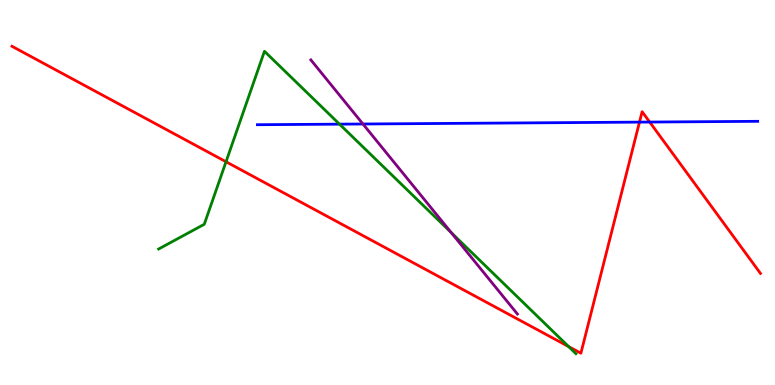[{'lines': ['blue', 'red'], 'intersections': [{'x': 8.25, 'y': 6.83}, {'x': 8.38, 'y': 6.83}]}, {'lines': ['green', 'red'], 'intersections': [{'x': 2.92, 'y': 5.8}, {'x': 7.34, 'y': 0.997}]}, {'lines': ['purple', 'red'], 'intersections': []}, {'lines': ['blue', 'green'], 'intersections': [{'x': 4.38, 'y': 6.78}]}, {'lines': ['blue', 'purple'], 'intersections': [{'x': 4.68, 'y': 6.78}]}, {'lines': ['green', 'purple'], 'intersections': [{'x': 5.82, 'y': 3.96}]}]